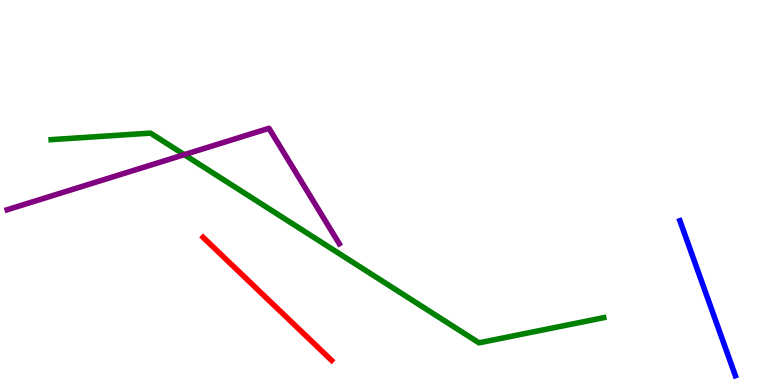[{'lines': ['blue', 'red'], 'intersections': []}, {'lines': ['green', 'red'], 'intersections': []}, {'lines': ['purple', 'red'], 'intersections': []}, {'lines': ['blue', 'green'], 'intersections': []}, {'lines': ['blue', 'purple'], 'intersections': []}, {'lines': ['green', 'purple'], 'intersections': [{'x': 2.38, 'y': 5.98}]}]